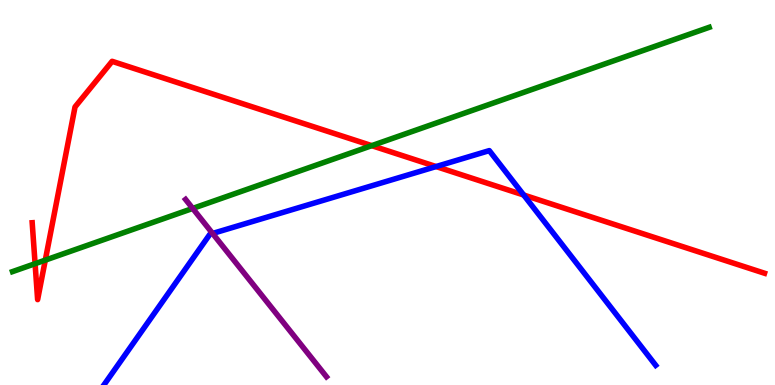[{'lines': ['blue', 'red'], 'intersections': [{'x': 5.63, 'y': 5.67}, {'x': 6.76, 'y': 4.93}]}, {'lines': ['green', 'red'], 'intersections': [{'x': 0.453, 'y': 3.15}, {'x': 0.584, 'y': 3.24}, {'x': 4.8, 'y': 6.22}]}, {'lines': ['purple', 'red'], 'intersections': []}, {'lines': ['blue', 'green'], 'intersections': []}, {'lines': ['blue', 'purple'], 'intersections': [{'x': 2.74, 'y': 3.94}]}, {'lines': ['green', 'purple'], 'intersections': [{'x': 2.49, 'y': 4.59}]}]